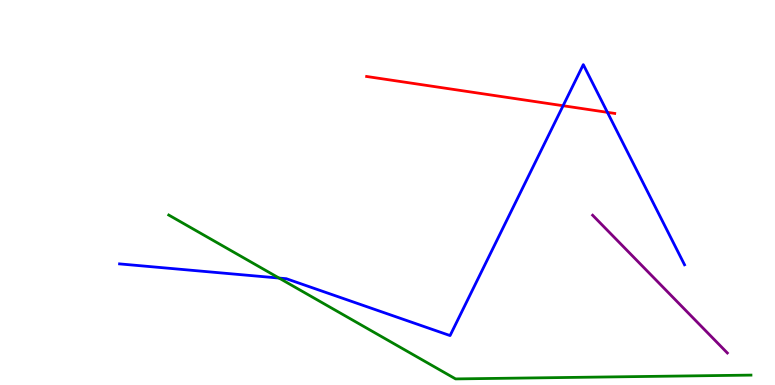[{'lines': ['blue', 'red'], 'intersections': [{'x': 7.27, 'y': 7.25}, {'x': 7.84, 'y': 7.08}]}, {'lines': ['green', 'red'], 'intersections': []}, {'lines': ['purple', 'red'], 'intersections': []}, {'lines': ['blue', 'green'], 'intersections': [{'x': 3.6, 'y': 2.78}]}, {'lines': ['blue', 'purple'], 'intersections': []}, {'lines': ['green', 'purple'], 'intersections': []}]